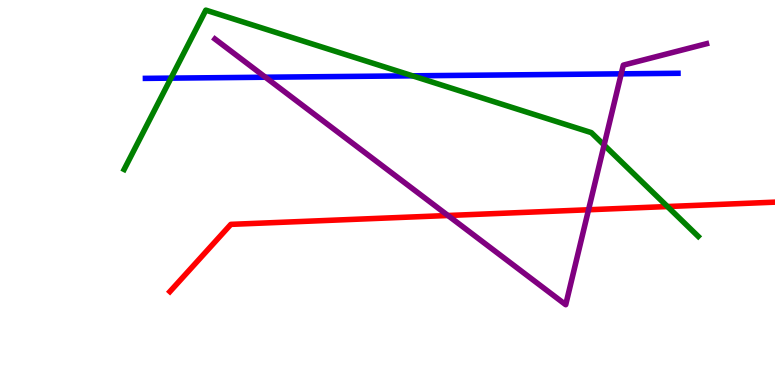[{'lines': ['blue', 'red'], 'intersections': []}, {'lines': ['green', 'red'], 'intersections': [{'x': 8.61, 'y': 4.64}]}, {'lines': ['purple', 'red'], 'intersections': [{'x': 5.78, 'y': 4.4}, {'x': 7.59, 'y': 4.55}]}, {'lines': ['blue', 'green'], 'intersections': [{'x': 2.21, 'y': 7.97}, {'x': 5.32, 'y': 8.03}]}, {'lines': ['blue', 'purple'], 'intersections': [{'x': 3.42, 'y': 7.99}, {'x': 8.02, 'y': 8.08}]}, {'lines': ['green', 'purple'], 'intersections': [{'x': 7.79, 'y': 6.23}]}]